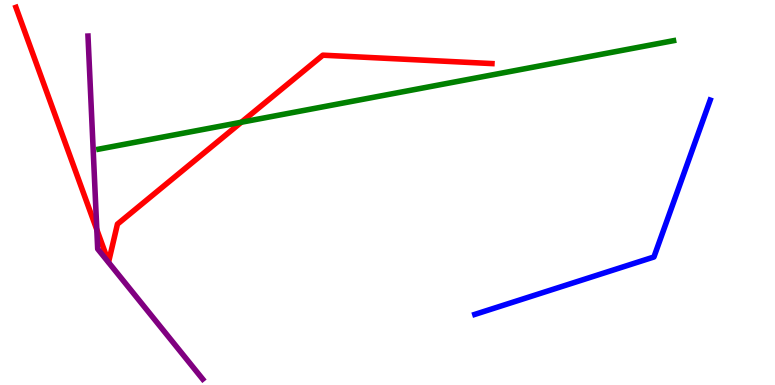[{'lines': ['blue', 'red'], 'intersections': []}, {'lines': ['green', 'red'], 'intersections': [{'x': 3.11, 'y': 6.82}]}, {'lines': ['purple', 'red'], 'intersections': [{'x': 1.25, 'y': 4.03}]}, {'lines': ['blue', 'green'], 'intersections': []}, {'lines': ['blue', 'purple'], 'intersections': []}, {'lines': ['green', 'purple'], 'intersections': []}]